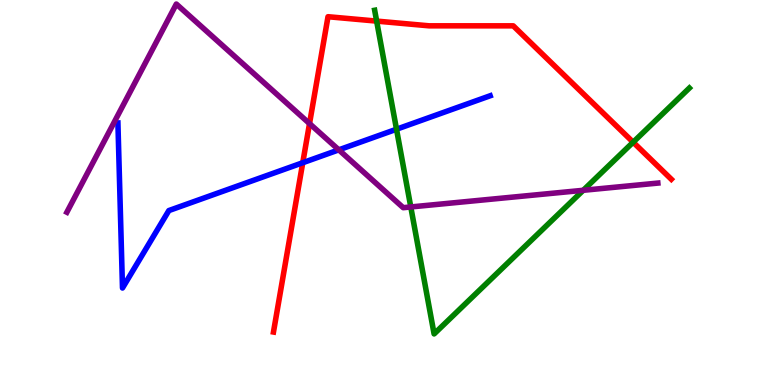[{'lines': ['blue', 'red'], 'intersections': [{'x': 3.91, 'y': 5.77}]}, {'lines': ['green', 'red'], 'intersections': [{'x': 4.86, 'y': 9.45}, {'x': 8.17, 'y': 6.31}]}, {'lines': ['purple', 'red'], 'intersections': [{'x': 3.99, 'y': 6.79}]}, {'lines': ['blue', 'green'], 'intersections': [{'x': 5.12, 'y': 6.64}]}, {'lines': ['blue', 'purple'], 'intersections': [{'x': 4.37, 'y': 6.11}]}, {'lines': ['green', 'purple'], 'intersections': [{'x': 5.3, 'y': 4.62}, {'x': 7.53, 'y': 5.06}]}]